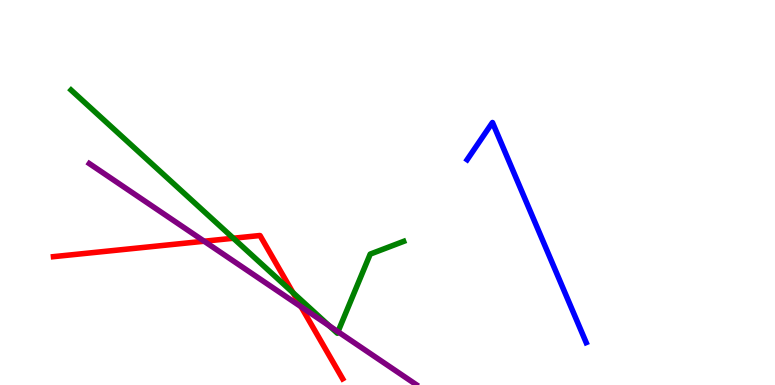[{'lines': ['blue', 'red'], 'intersections': []}, {'lines': ['green', 'red'], 'intersections': [{'x': 3.01, 'y': 3.81}, {'x': 3.78, 'y': 2.4}]}, {'lines': ['purple', 'red'], 'intersections': [{'x': 2.63, 'y': 3.73}, {'x': 3.89, 'y': 2.03}]}, {'lines': ['blue', 'green'], 'intersections': []}, {'lines': ['blue', 'purple'], 'intersections': []}, {'lines': ['green', 'purple'], 'intersections': [{'x': 4.25, 'y': 1.54}, {'x': 4.36, 'y': 1.38}]}]